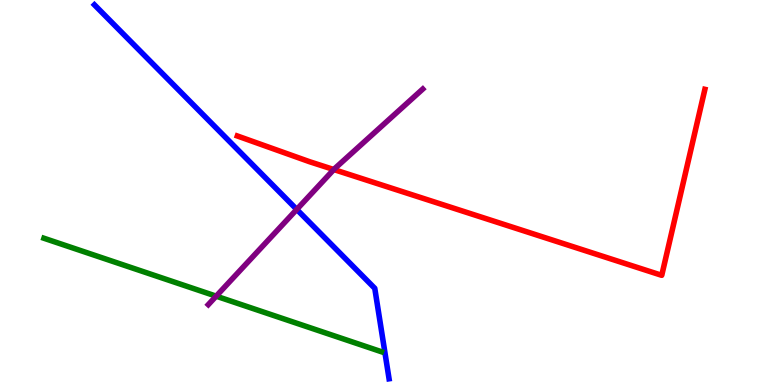[{'lines': ['blue', 'red'], 'intersections': []}, {'lines': ['green', 'red'], 'intersections': []}, {'lines': ['purple', 'red'], 'intersections': [{'x': 4.31, 'y': 5.6}]}, {'lines': ['blue', 'green'], 'intersections': []}, {'lines': ['blue', 'purple'], 'intersections': [{'x': 3.83, 'y': 4.56}]}, {'lines': ['green', 'purple'], 'intersections': [{'x': 2.79, 'y': 2.31}]}]